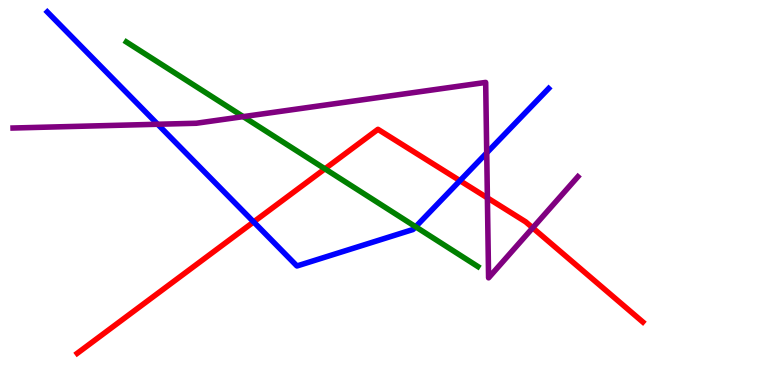[{'lines': ['blue', 'red'], 'intersections': [{'x': 3.27, 'y': 4.24}, {'x': 5.94, 'y': 5.31}]}, {'lines': ['green', 'red'], 'intersections': [{'x': 4.19, 'y': 5.61}]}, {'lines': ['purple', 'red'], 'intersections': [{'x': 6.29, 'y': 4.86}, {'x': 6.87, 'y': 4.08}]}, {'lines': ['blue', 'green'], 'intersections': [{'x': 5.36, 'y': 4.11}]}, {'lines': ['blue', 'purple'], 'intersections': [{'x': 2.03, 'y': 6.77}, {'x': 6.28, 'y': 6.03}]}, {'lines': ['green', 'purple'], 'intersections': [{'x': 3.14, 'y': 6.97}]}]